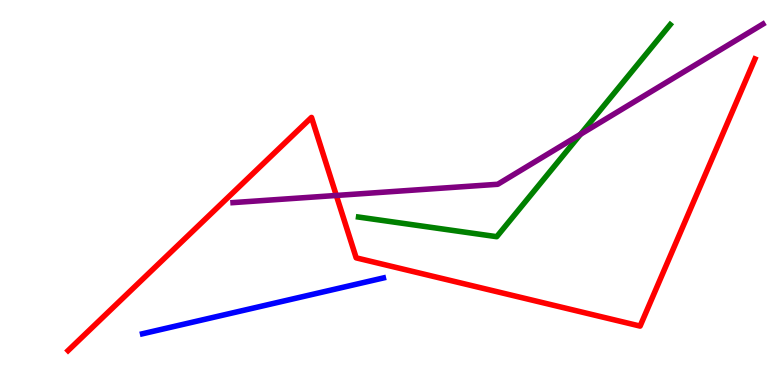[{'lines': ['blue', 'red'], 'intersections': []}, {'lines': ['green', 'red'], 'intersections': []}, {'lines': ['purple', 'red'], 'intersections': [{'x': 4.34, 'y': 4.92}]}, {'lines': ['blue', 'green'], 'intersections': []}, {'lines': ['blue', 'purple'], 'intersections': []}, {'lines': ['green', 'purple'], 'intersections': [{'x': 7.49, 'y': 6.51}]}]